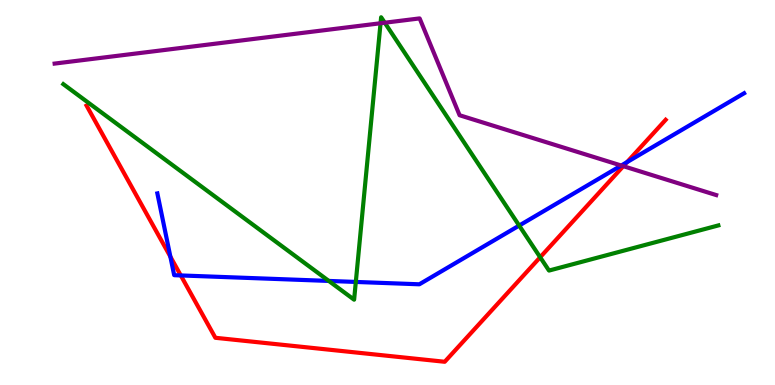[{'lines': ['blue', 'red'], 'intersections': [{'x': 2.2, 'y': 3.33}, {'x': 2.33, 'y': 2.85}, {'x': 8.09, 'y': 5.79}]}, {'lines': ['green', 'red'], 'intersections': [{'x': 6.97, 'y': 3.32}]}, {'lines': ['purple', 'red'], 'intersections': [{'x': 8.04, 'y': 5.68}]}, {'lines': ['blue', 'green'], 'intersections': [{'x': 4.24, 'y': 2.7}, {'x': 4.59, 'y': 2.68}, {'x': 6.7, 'y': 4.14}]}, {'lines': ['blue', 'purple'], 'intersections': [{'x': 8.02, 'y': 5.7}]}, {'lines': ['green', 'purple'], 'intersections': [{'x': 4.91, 'y': 9.4}, {'x': 4.96, 'y': 9.41}]}]